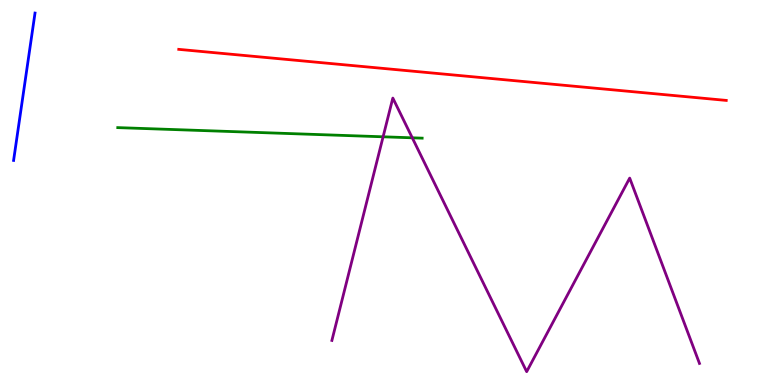[{'lines': ['blue', 'red'], 'intersections': []}, {'lines': ['green', 'red'], 'intersections': []}, {'lines': ['purple', 'red'], 'intersections': []}, {'lines': ['blue', 'green'], 'intersections': []}, {'lines': ['blue', 'purple'], 'intersections': []}, {'lines': ['green', 'purple'], 'intersections': [{'x': 4.94, 'y': 6.45}, {'x': 5.32, 'y': 6.42}]}]